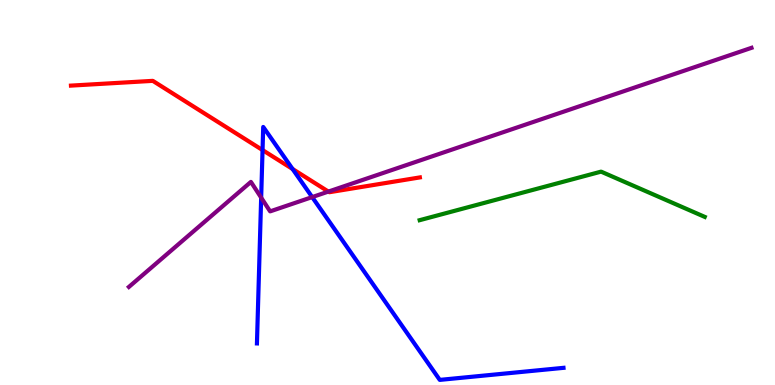[{'lines': ['blue', 'red'], 'intersections': [{'x': 3.39, 'y': 6.1}, {'x': 3.78, 'y': 5.61}]}, {'lines': ['green', 'red'], 'intersections': []}, {'lines': ['purple', 'red'], 'intersections': [{'x': 4.24, 'y': 5.02}]}, {'lines': ['blue', 'green'], 'intersections': []}, {'lines': ['blue', 'purple'], 'intersections': [{'x': 3.37, 'y': 4.87}, {'x': 4.03, 'y': 4.88}]}, {'lines': ['green', 'purple'], 'intersections': []}]